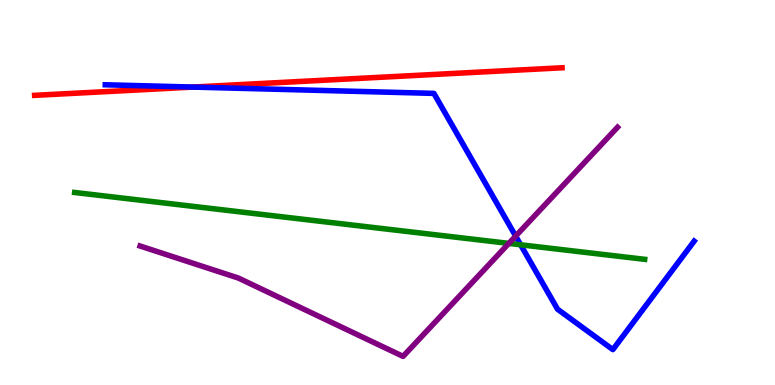[{'lines': ['blue', 'red'], 'intersections': [{'x': 2.49, 'y': 7.74}]}, {'lines': ['green', 'red'], 'intersections': []}, {'lines': ['purple', 'red'], 'intersections': []}, {'lines': ['blue', 'green'], 'intersections': [{'x': 6.72, 'y': 3.64}]}, {'lines': ['blue', 'purple'], 'intersections': [{'x': 6.65, 'y': 3.87}]}, {'lines': ['green', 'purple'], 'intersections': [{'x': 6.57, 'y': 3.68}]}]